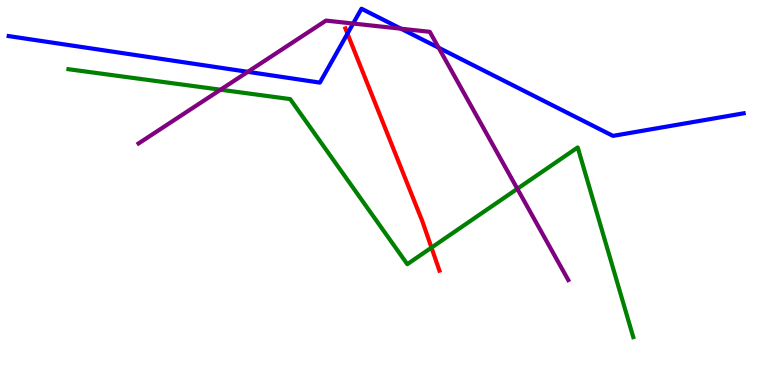[{'lines': ['blue', 'red'], 'intersections': [{'x': 4.48, 'y': 9.13}]}, {'lines': ['green', 'red'], 'intersections': [{'x': 5.57, 'y': 3.57}]}, {'lines': ['purple', 'red'], 'intersections': []}, {'lines': ['blue', 'green'], 'intersections': []}, {'lines': ['blue', 'purple'], 'intersections': [{'x': 3.2, 'y': 8.13}, {'x': 4.56, 'y': 9.39}, {'x': 5.17, 'y': 9.25}, {'x': 5.66, 'y': 8.76}]}, {'lines': ['green', 'purple'], 'intersections': [{'x': 2.85, 'y': 7.67}, {'x': 6.68, 'y': 5.1}]}]